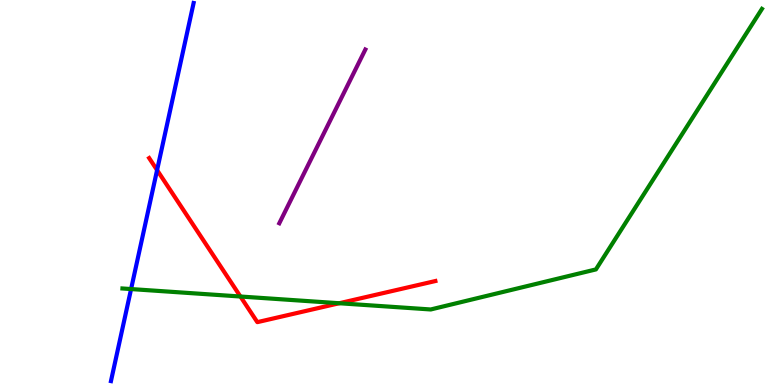[{'lines': ['blue', 'red'], 'intersections': [{'x': 2.03, 'y': 5.58}]}, {'lines': ['green', 'red'], 'intersections': [{'x': 3.1, 'y': 2.3}, {'x': 4.38, 'y': 2.12}]}, {'lines': ['purple', 'red'], 'intersections': []}, {'lines': ['blue', 'green'], 'intersections': [{'x': 1.69, 'y': 2.49}]}, {'lines': ['blue', 'purple'], 'intersections': []}, {'lines': ['green', 'purple'], 'intersections': []}]